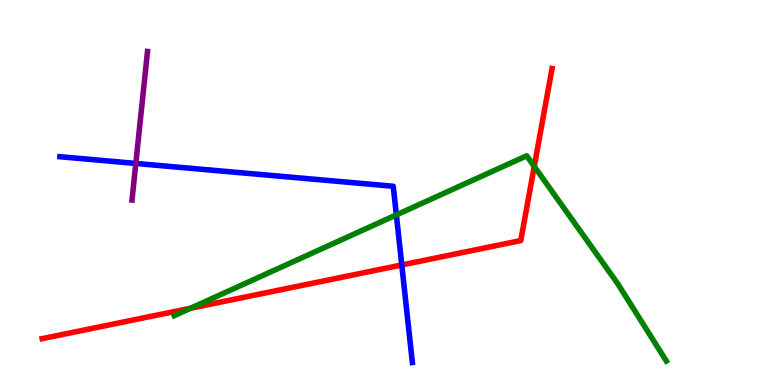[{'lines': ['blue', 'red'], 'intersections': [{'x': 5.18, 'y': 3.12}]}, {'lines': ['green', 'red'], 'intersections': [{'x': 2.46, 'y': 1.99}, {'x': 6.89, 'y': 5.68}]}, {'lines': ['purple', 'red'], 'intersections': []}, {'lines': ['blue', 'green'], 'intersections': [{'x': 5.11, 'y': 4.42}]}, {'lines': ['blue', 'purple'], 'intersections': [{'x': 1.75, 'y': 5.75}]}, {'lines': ['green', 'purple'], 'intersections': []}]